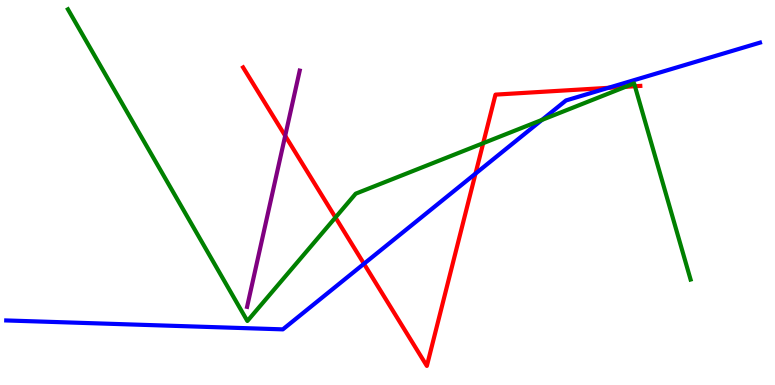[{'lines': ['blue', 'red'], 'intersections': [{'x': 4.7, 'y': 3.15}, {'x': 6.14, 'y': 5.49}, {'x': 7.85, 'y': 7.72}]}, {'lines': ['green', 'red'], 'intersections': [{'x': 4.33, 'y': 4.35}, {'x': 6.23, 'y': 6.28}, {'x': 8.07, 'y': 7.75}, {'x': 8.19, 'y': 7.76}]}, {'lines': ['purple', 'red'], 'intersections': [{'x': 3.68, 'y': 6.47}]}, {'lines': ['blue', 'green'], 'intersections': [{'x': 6.99, 'y': 6.89}]}, {'lines': ['blue', 'purple'], 'intersections': []}, {'lines': ['green', 'purple'], 'intersections': []}]